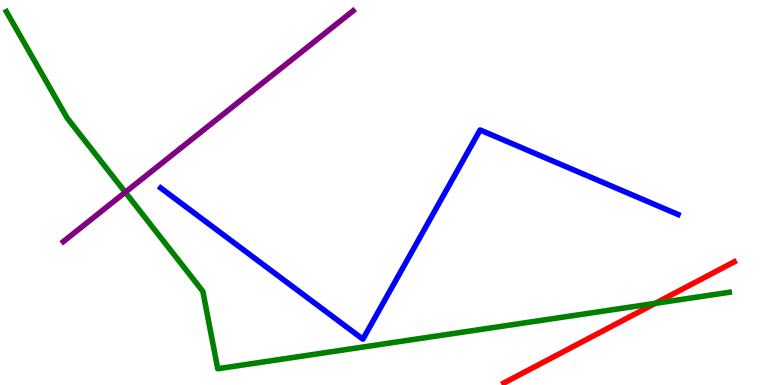[{'lines': ['blue', 'red'], 'intersections': []}, {'lines': ['green', 'red'], 'intersections': [{'x': 8.46, 'y': 2.12}]}, {'lines': ['purple', 'red'], 'intersections': []}, {'lines': ['blue', 'green'], 'intersections': []}, {'lines': ['blue', 'purple'], 'intersections': []}, {'lines': ['green', 'purple'], 'intersections': [{'x': 1.62, 'y': 5.01}]}]